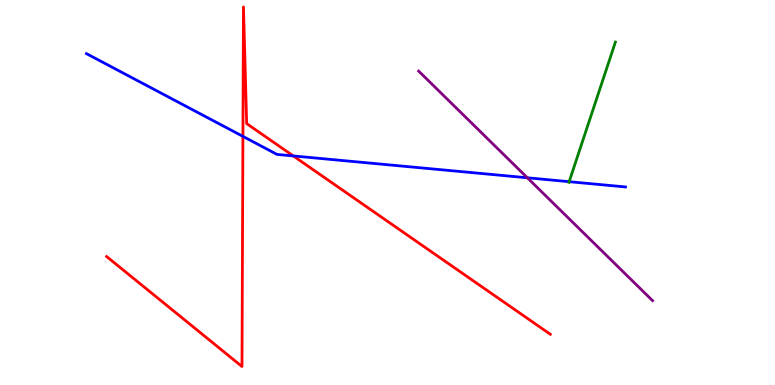[{'lines': ['blue', 'red'], 'intersections': [{'x': 3.13, 'y': 6.46}, {'x': 3.78, 'y': 5.95}]}, {'lines': ['green', 'red'], 'intersections': []}, {'lines': ['purple', 'red'], 'intersections': []}, {'lines': ['blue', 'green'], 'intersections': [{'x': 7.34, 'y': 5.28}]}, {'lines': ['blue', 'purple'], 'intersections': [{'x': 6.8, 'y': 5.38}]}, {'lines': ['green', 'purple'], 'intersections': []}]